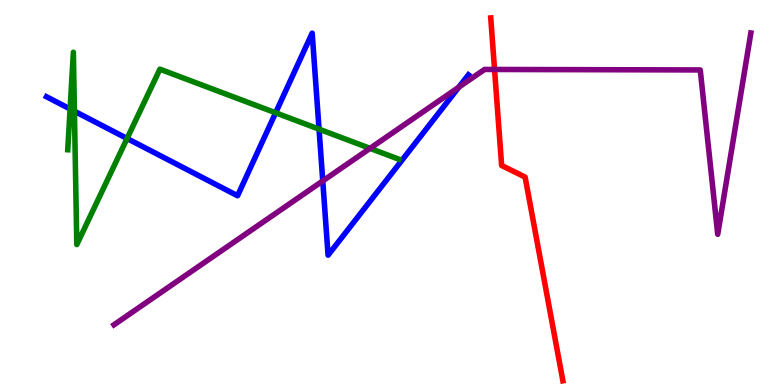[{'lines': ['blue', 'red'], 'intersections': []}, {'lines': ['green', 'red'], 'intersections': []}, {'lines': ['purple', 'red'], 'intersections': [{'x': 6.38, 'y': 8.2}]}, {'lines': ['blue', 'green'], 'intersections': [{'x': 0.905, 'y': 7.17}, {'x': 0.96, 'y': 7.11}, {'x': 1.64, 'y': 6.4}, {'x': 3.56, 'y': 7.07}, {'x': 4.12, 'y': 6.65}]}, {'lines': ['blue', 'purple'], 'intersections': [{'x': 4.16, 'y': 5.3}, {'x': 5.92, 'y': 7.74}]}, {'lines': ['green', 'purple'], 'intersections': [{'x': 4.77, 'y': 6.15}]}]